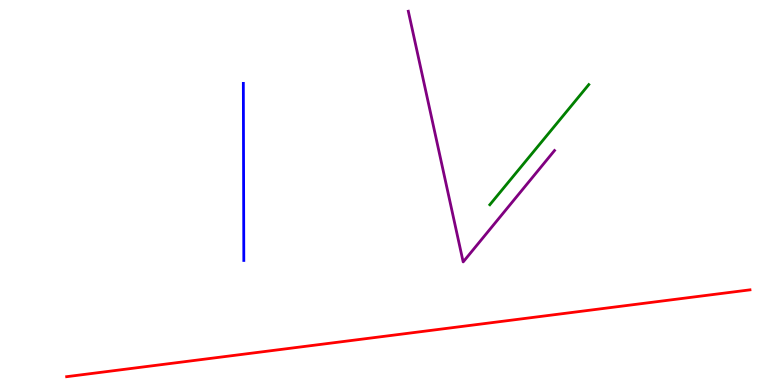[{'lines': ['blue', 'red'], 'intersections': []}, {'lines': ['green', 'red'], 'intersections': []}, {'lines': ['purple', 'red'], 'intersections': []}, {'lines': ['blue', 'green'], 'intersections': []}, {'lines': ['blue', 'purple'], 'intersections': []}, {'lines': ['green', 'purple'], 'intersections': []}]